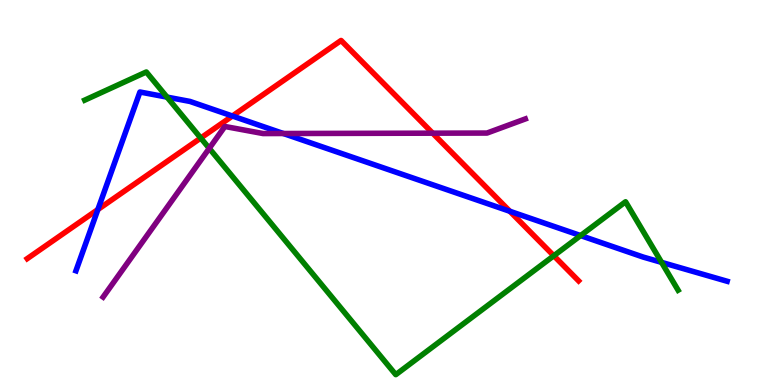[{'lines': ['blue', 'red'], 'intersections': [{'x': 1.26, 'y': 4.56}, {'x': 3.0, 'y': 6.99}, {'x': 6.58, 'y': 4.51}]}, {'lines': ['green', 'red'], 'intersections': [{'x': 2.59, 'y': 6.41}, {'x': 7.15, 'y': 3.36}]}, {'lines': ['purple', 'red'], 'intersections': [{'x': 5.58, 'y': 6.54}]}, {'lines': ['blue', 'green'], 'intersections': [{'x': 2.16, 'y': 7.48}, {'x': 7.49, 'y': 3.88}, {'x': 8.54, 'y': 3.19}]}, {'lines': ['blue', 'purple'], 'intersections': [{'x': 3.66, 'y': 6.53}]}, {'lines': ['green', 'purple'], 'intersections': [{'x': 2.7, 'y': 6.15}]}]